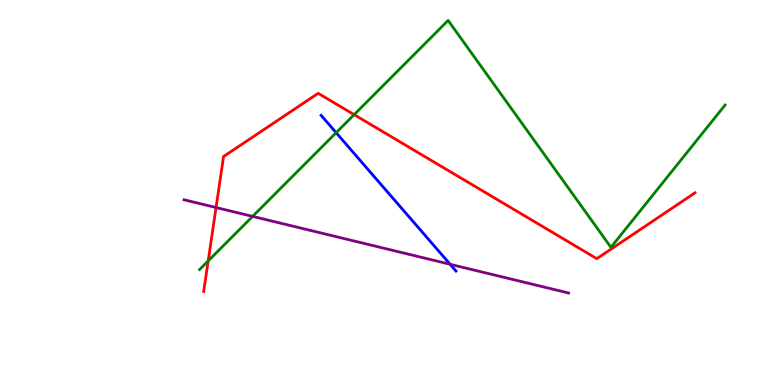[{'lines': ['blue', 'red'], 'intersections': []}, {'lines': ['green', 'red'], 'intersections': [{'x': 2.69, 'y': 3.22}, {'x': 4.57, 'y': 7.02}]}, {'lines': ['purple', 'red'], 'intersections': [{'x': 2.79, 'y': 4.61}]}, {'lines': ['blue', 'green'], 'intersections': [{'x': 4.34, 'y': 6.55}]}, {'lines': ['blue', 'purple'], 'intersections': [{'x': 5.81, 'y': 3.14}]}, {'lines': ['green', 'purple'], 'intersections': [{'x': 3.26, 'y': 4.38}]}]